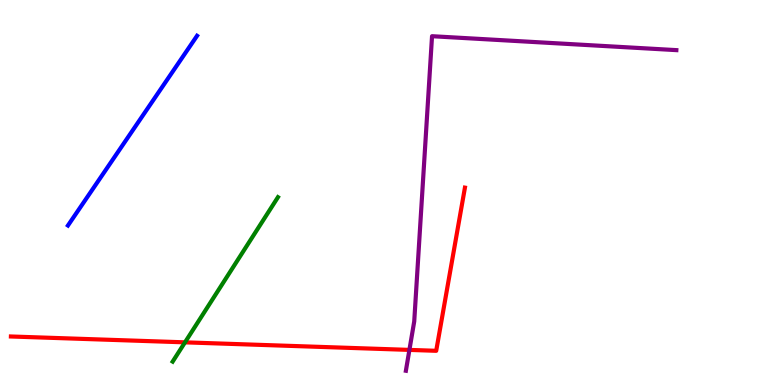[{'lines': ['blue', 'red'], 'intersections': []}, {'lines': ['green', 'red'], 'intersections': [{'x': 2.39, 'y': 1.11}]}, {'lines': ['purple', 'red'], 'intersections': [{'x': 5.28, 'y': 0.912}]}, {'lines': ['blue', 'green'], 'intersections': []}, {'lines': ['blue', 'purple'], 'intersections': []}, {'lines': ['green', 'purple'], 'intersections': []}]